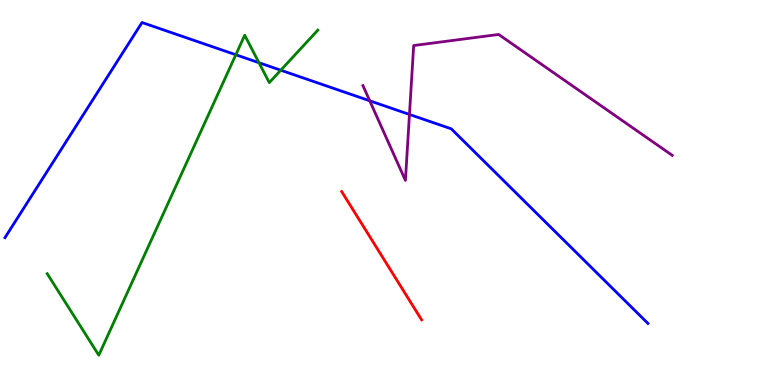[{'lines': ['blue', 'red'], 'intersections': []}, {'lines': ['green', 'red'], 'intersections': []}, {'lines': ['purple', 'red'], 'intersections': []}, {'lines': ['blue', 'green'], 'intersections': [{'x': 3.04, 'y': 8.58}, {'x': 3.34, 'y': 8.37}, {'x': 3.62, 'y': 8.18}]}, {'lines': ['blue', 'purple'], 'intersections': [{'x': 4.77, 'y': 7.38}, {'x': 5.28, 'y': 7.03}]}, {'lines': ['green', 'purple'], 'intersections': []}]